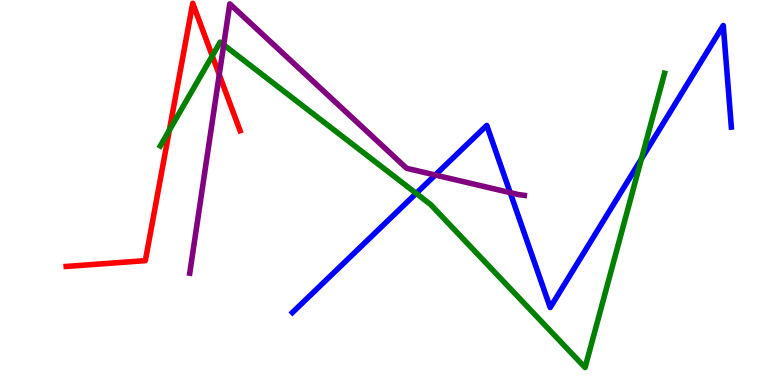[{'lines': ['blue', 'red'], 'intersections': []}, {'lines': ['green', 'red'], 'intersections': [{'x': 2.19, 'y': 6.62}, {'x': 2.74, 'y': 8.55}]}, {'lines': ['purple', 'red'], 'intersections': [{'x': 2.83, 'y': 8.06}]}, {'lines': ['blue', 'green'], 'intersections': [{'x': 5.37, 'y': 4.98}, {'x': 8.28, 'y': 5.87}]}, {'lines': ['blue', 'purple'], 'intersections': [{'x': 5.62, 'y': 5.45}, {'x': 6.58, 'y': 5.0}]}, {'lines': ['green', 'purple'], 'intersections': [{'x': 2.89, 'y': 8.83}]}]